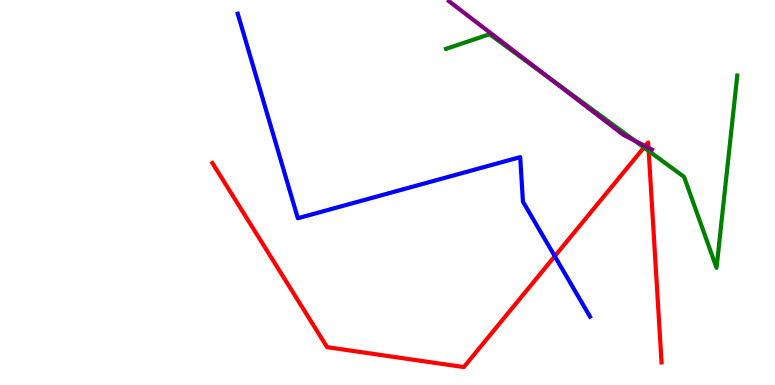[{'lines': ['blue', 'red'], 'intersections': [{'x': 7.16, 'y': 3.34}]}, {'lines': ['green', 'red'], 'intersections': [{'x': 8.31, 'y': 6.17}, {'x': 8.37, 'y': 6.08}]}, {'lines': ['purple', 'red'], 'intersections': [{'x': 8.32, 'y': 6.21}, {'x': 8.37, 'y': 6.16}]}, {'lines': ['blue', 'green'], 'intersections': []}, {'lines': ['blue', 'purple'], 'intersections': []}, {'lines': ['green', 'purple'], 'intersections': [{'x': 7.07, 'y': 8.0}, {'x': 8.19, 'y': 6.35}]}]